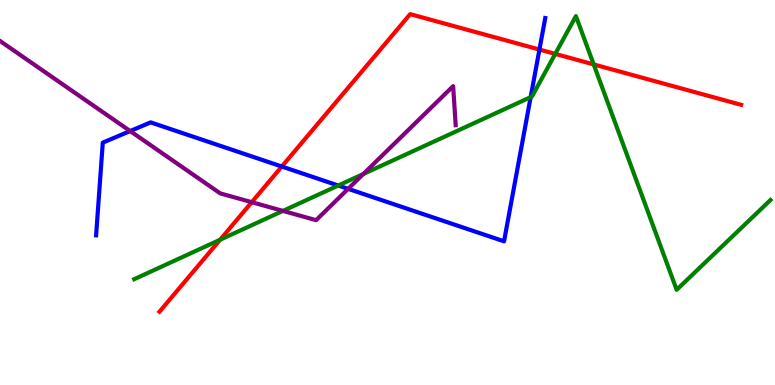[{'lines': ['blue', 'red'], 'intersections': [{'x': 3.64, 'y': 5.67}, {'x': 6.96, 'y': 8.71}]}, {'lines': ['green', 'red'], 'intersections': [{'x': 2.84, 'y': 3.77}, {'x': 7.16, 'y': 8.6}, {'x': 7.66, 'y': 8.33}]}, {'lines': ['purple', 'red'], 'intersections': [{'x': 3.25, 'y': 4.75}]}, {'lines': ['blue', 'green'], 'intersections': [{'x': 4.36, 'y': 5.18}, {'x': 6.85, 'y': 7.48}]}, {'lines': ['blue', 'purple'], 'intersections': [{'x': 1.68, 'y': 6.6}, {'x': 4.49, 'y': 5.09}]}, {'lines': ['green', 'purple'], 'intersections': [{'x': 3.65, 'y': 4.52}, {'x': 4.69, 'y': 5.48}]}]